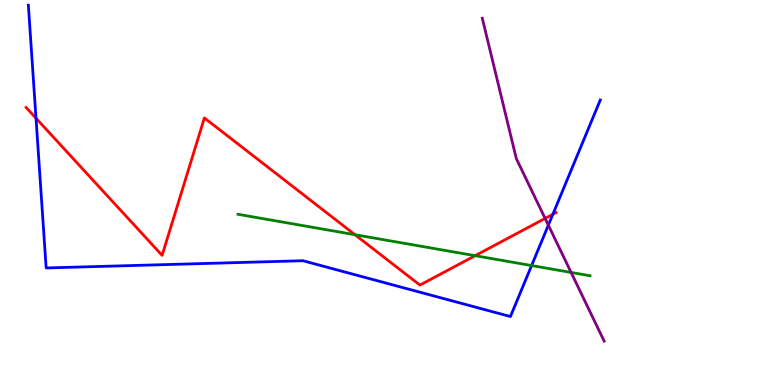[{'lines': ['blue', 'red'], 'intersections': [{'x': 0.465, 'y': 6.93}, {'x': 7.13, 'y': 4.43}]}, {'lines': ['green', 'red'], 'intersections': [{'x': 4.58, 'y': 3.9}, {'x': 6.13, 'y': 3.36}]}, {'lines': ['purple', 'red'], 'intersections': [{'x': 7.03, 'y': 4.33}]}, {'lines': ['blue', 'green'], 'intersections': [{'x': 6.86, 'y': 3.1}]}, {'lines': ['blue', 'purple'], 'intersections': [{'x': 7.08, 'y': 4.15}]}, {'lines': ['green', 'purple'], 'intersections': [{'x': 7.37, 'y': 2.92}]}]